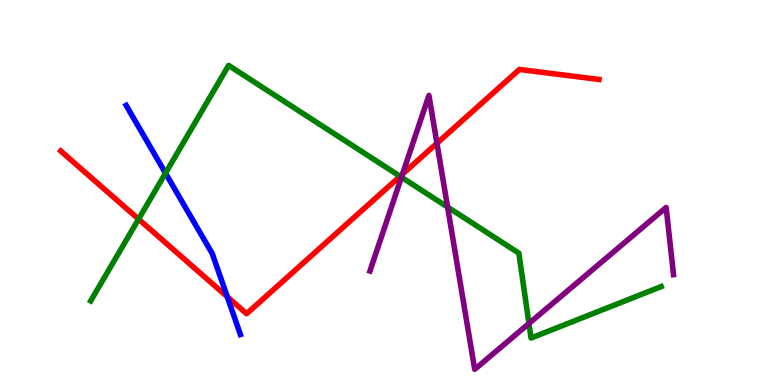[{'lines': ['blue', 'red'], 'intersections': [{'x': 2.93, 'y': 2.29}]}, {'lines': ['green', 'red'], 'intersections': [{'x': 1.79, 'y': 4.31}, {'x': 5.16, 'y': 5.42}]}, {'lines': ['purple', 'red'], 'intersections': [{'x': 5.19, 'y': 5.48}, {'x': 5.64, 'y': 6.28}]}, {'lines': ['blue', 'green'], 'intersections': [{'x': 2.14, 'y': 5.5}]}, {'lines': ['blue', 'purple'], 'intersections': []}, {'lines': ['green', 'purple'], 'intersections': [{'x': 5.18, 'y': 5.4}, {'x': 5.78, 'y': 4.62}, {'x': 6.83, 'y': 1.6}]}]